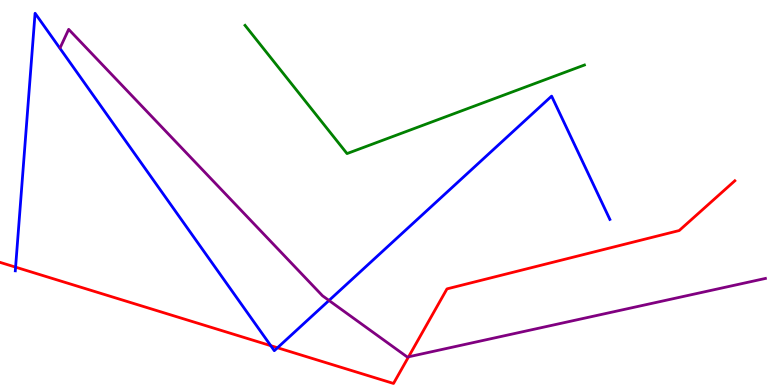[{'lines': ['blue', 'red'], 'intersections': [{'x': 0.201, 'y': 3.06}, {'x': 3.49, 'y': 1.02}, {'x': 3.58, 'y': 0.968}]}, {'lines': ['green', 'red'], 'intersections': []}, {'lines': ['purple', 'red'], 'intersections': [{'x': 5.27, 'y': 0.732}]}, {'lines': ['blue', 'green'], 'intersections': []}, {'lines': ['blue', 'purple'], 'intersections': [{'x': 4.25, 'y': 2.2}]}, {'lines': ['green', 'purple'], 'intersections': []}]